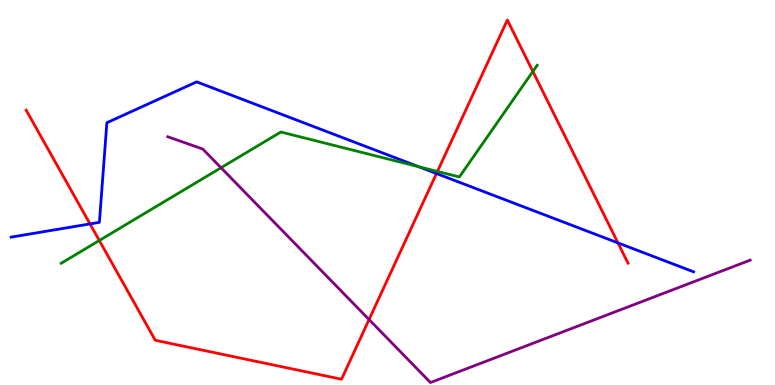[{'lines': ['blue', 'red'], 'intersections': [{'x': 1.16, 'y': 4.18}, {'x': 5.63, 'y': 5.49}, {'x': 7.97, 'y': 3.69}]}, {'lines': ['green', 'red'], 'intersections': [{'x': 1.28, 'y': 3.75}, {'x': 5.64, 'y': 5.55}, {'x': 6.88, 'y': 8.14}]}, {'lines': ['purple', 'red'], 'intersections': [{'x': 4.76, 'y': 1.7}]}, {'lines': ['blue', 'green'], 'intersections': [{'x': 5.4, 'y': 5.67}]}, {'lines': ['blue', 'purple'], 'intersections': []}, {'lines': ['green', 'purple'], 'intersections': [{'x': 2.85, 'y': 5.64}]}]